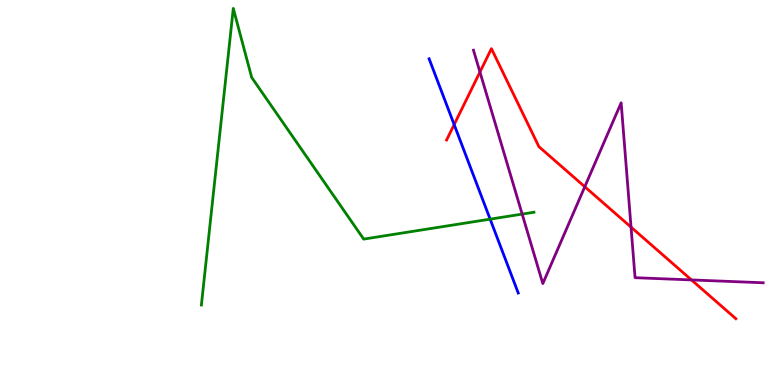[{'lines': ['blue', 'red'], 'intersections': [{'x': 5.86, 'y': 6.76}]}, {'lines': ['green', 'red'], 'intersections': []}, {'lines': ['purple', 'red'], 'intersections': [{'x': 6.19, 'y': 8.13}, {'x': 7.55, 'y': 5.15}, {'x': 8.14, 'y': 4.1}, {'x': 8.92, 'y': 2.73}]}, {'lines': ['blue', 'green'], 'intersections': [{'x': 6.32, 'y': 4.31}]}, {'lines': ['blue', 'purple'], 'intersections': []}, {'lines': ['green', 'purple'], 'intersections': [{'x': 6.74, 'y': 4.44}]}]